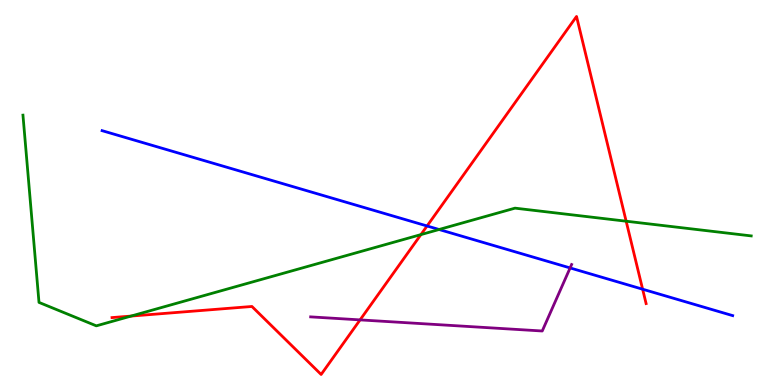[{'lines': ['blue', 'red'], 'intersections': [{'x': 5.51, 'y': 4.13}, {'x': 8.29, 'y': 2.49}]}, {'lines': ['green', 'red'], 'intersections': [{'x': 1.69, 'y': 1.79}, {'x': 5.43, 'y': 3.91}, {'x': 8.08, 'y': 4.25}]}, {'lines': ['purple', 'red'], 'intersections': [{'x': 4.65, 'y': 1.69}]}, {'lines': ['blue', 'green'], 'intersections': [{'x': 5.67, 'y': 4.04}]}, {'lines': ['blue', 'purple'], 'intersections': [{'x': 7.36, 'y': 3.04}]}, {'lines': ['green', 'purple'], 'intersections': []}]